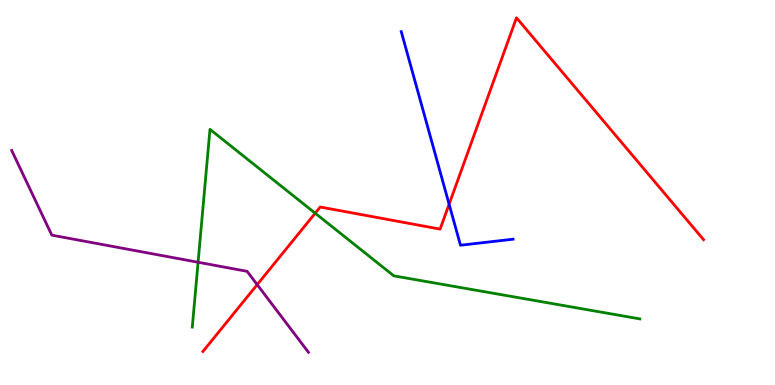[{'lines': ['blue', 'red'], 'intersections': [{'x': 5.8, 'y': 4.7}]}, {'lines': ['green', 'red'], 'intersections': [{'x': 4.07, 'y': 4.46}]}, {'lines': ['purple', 'red'], 'intersections': [{'x': 3.32, 'y': 2.61}]}, {'lines': ['blue', 'green'], 'intersections': []}, {'lines': ['blue', 'purple'], 'intersections': []}, {'lines': ['green', 'purple'], 'intersections': [{'x': 2.56, 'y': 3.19}]}]